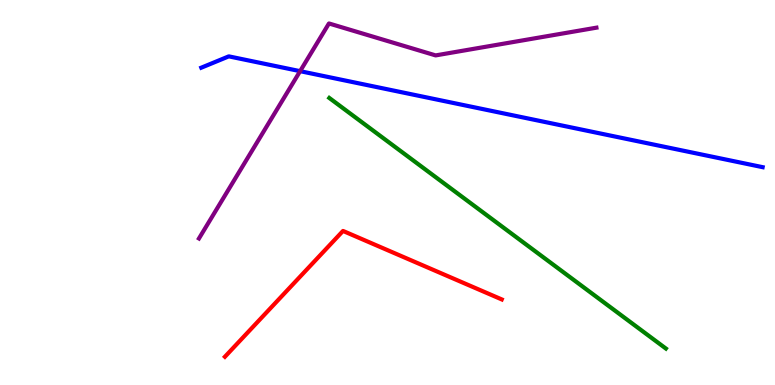[{'lines': ['blue', 'red'], 'intersections': []}, {'lines': ['green', 'red'], 'intersections': []}, {'lines': ['purple', 'red'], 'intersections': []}, {'lines': ['blue', 'green'], 'intersections': []}, {'lines': ['blue', 'purple'], 'intersections': [{'x': 3.87, 'y': 8.15}]}, {'lines': ['green', 'purple'], 'intersections': []}]